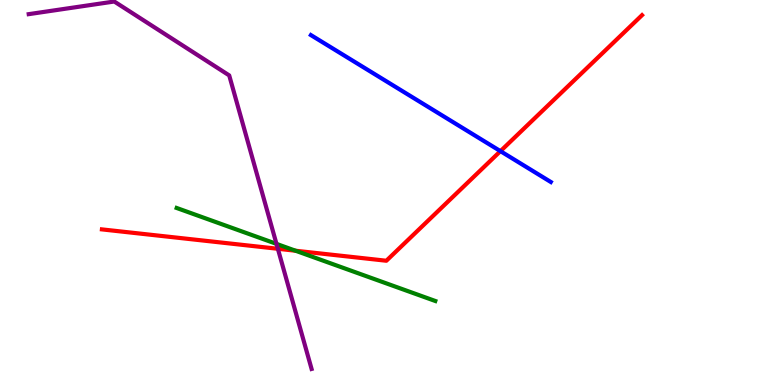[{'lines': ['blue', 'red'], 'intersections': [{'x': 6.46, 'y': 6.07}]}, {'lines': ['green', 'red'], 'intersections': [{'x': 3.81, 'y': 3.49}]}, {'lines': ['purple', 'red'], 'intersections': [{'x': 3.59, 'y': 3.54}]}, {'lines': ['blue', 'green'], 'intersections': []}, {'lines': ['blue', 'purple'], 'intersections': []}, {'lines': ['green', 'purple'], 'intersections': [{'x': 3.57, 'y': 3.67}]}]